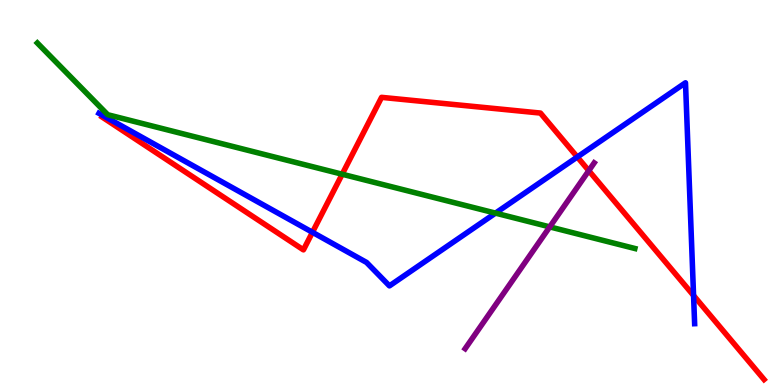[{'lines': ['blue', 'red'], 'intersections': [{'x': 4.03, 'y': 3.97}, {'x': 7.45, 'y': 5.92}, {'x': 8.95, 'y': 2.32}]}, {'lines': ['green', 'red'], 'intersections': [{'x': 4.42, 'y': 5.47}]}, {'lines': ['purple', 'red'], 'intersections': [{'x': 7.6, 'y': 5.57}]}, {'lines': ['blue', 'green'], 'intersections': [{'x': 6.39, 'y': 4.46}]}, {'lines': ['blue', 'purple'], 'intersections': []}, {'lines': ['green', 'purple'], 'intersections': [{'x': 7.09, 'y': 4.11}]}]